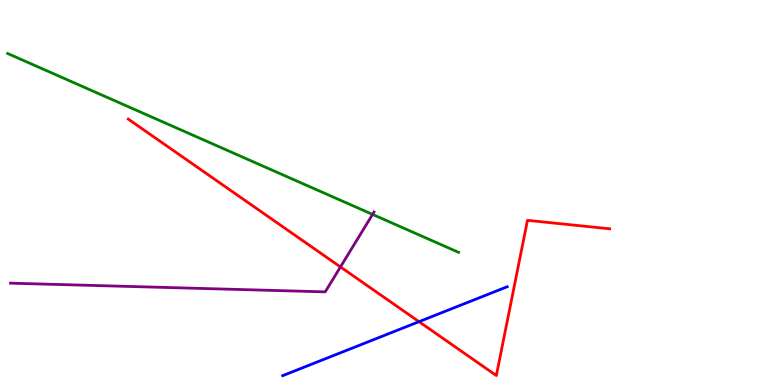[{'lines': ['blue', 'red'], 'intersections': [{'x': 5.41, 'y': 1.64}]}, {'lines': ['green', 'red'], 'intersections': []}, {'lines': ['purple', 'red'], 'intersections': [{'x': 4.39, 'y': 3.07}]}, {'lines': ['blue', 'green'], 'intersections': []}, {'lines': ['blue', 'purple'], 'intersections': []}, {'lines': ['green', 'purple'], 'intersections': [{'x': 4.81, 'y': 4.43}]}]